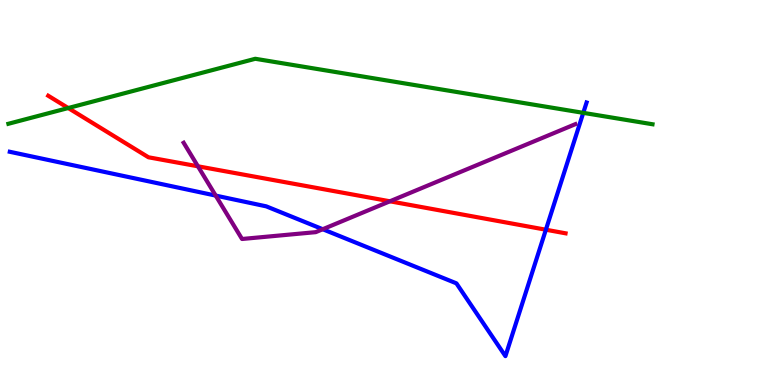[{'lines': ['blue', 'red'], 'intersections': [{'x': 7.04, 'y': 4.03}]}, {'lines': ['green', 'red'], 'intersections': [{'x': 0.881, 'y': 7.19}]}, {'lines': ['purple', 'red'], 'intersections': [{'x': 2.55, 'y': 5.68}, {'x': 5.03, 'y': 4.77}]}, {'lines': ['blue', 'green'], 'intersections': [{'x': 7.53, 'y': 7.07}]}, {'lines': ['blue', 'purple'], 'intersections': [{'x': 2.78, 'y': 4.92}, {'x': 4.16, 'y': 4.05}]}, {'lines': ['green', 'purple'], 'intersections': []}]